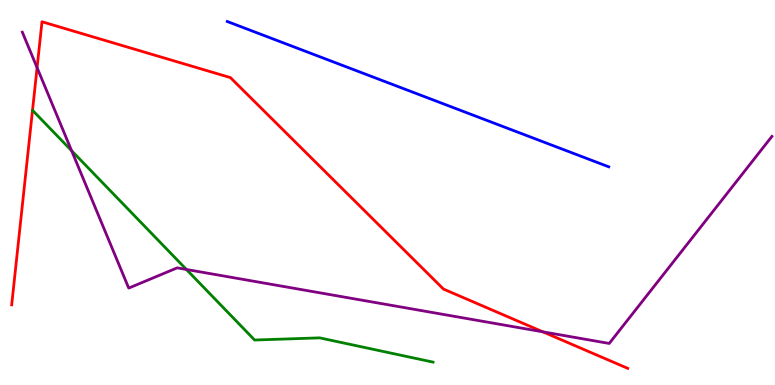[{'lines': ['blue', 'red'], 'intersections': []}, {'lines': ['green', 'red'], 'intersections': []}, {'lines': ['purple', 'red'], 'intersections': [{'x': 0.478, 'y': 8.24}, {'x': 7.0, 'y': 1.38}]}, {'lines': ['blue', 'green'], 'intersections': []}, {'lines': ['blue', 'purple'], 'intersections': []}, {'lines': ['green', 'purple'], 'intersections': [{'x': 0.924, 'y': 6.09}, {'x': 2.41, 'y': 3.0}]}]